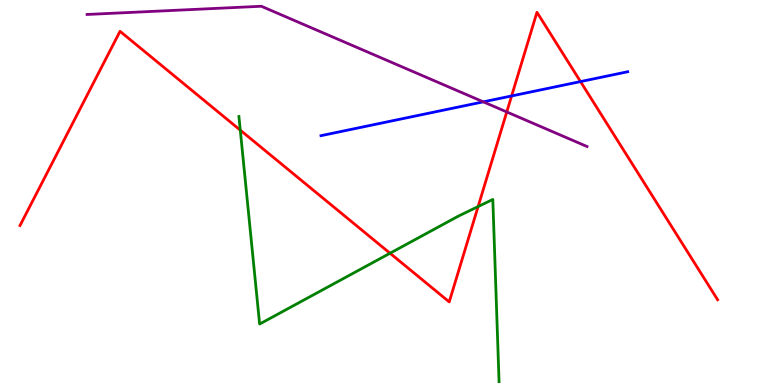[{'lines': ['blue', 'red'], 'intersections': [{'x': 6.6, 'y': 7.51}, {'x': 7.49, 'y': 7.88}]}, {'lines': ['green', 'red'], 'intersections': [{'x': 3.1, 'y': 6.62}, {'x': 5.03, 'y': 3.42}, {'x': 6.17, 'y': 4.63}]}, {'lines': ['purple', 'red'], 'intersections': [{'x': 6.54, 'y': 7.09}]}, {'lines': ['blue', 'green'], 'intersections': []}, {'lines': ['blue', 'purple'], 'intersections': [{'x': 6.24, 'y': 7.35}]}, {'lines': ['green', 'purple'], 'intersections': []}]